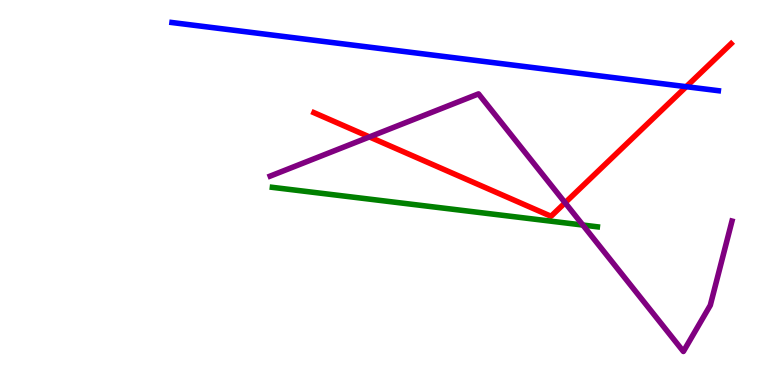[{'lines': ['blue', 'red'], 'intersections': [{'x': 8.85, 'y': 7.75}]}, {'lines': ['green', 'red'], 'intersections': []}, {'lines': ['purple', 'red'], 'intersections': [{'x': 4.77, 'y': 6.44}, {'x': 7.29, 'y': 4.73}]}, {'lines': ['blue', 'green'], 'intersections': []}, {'lines': ['blue', 'purple'], 'intersections': []}, {'lines': ['green', 'purple'], 'intersections': [{'x': 7.52, 'y': 4.15}]}]